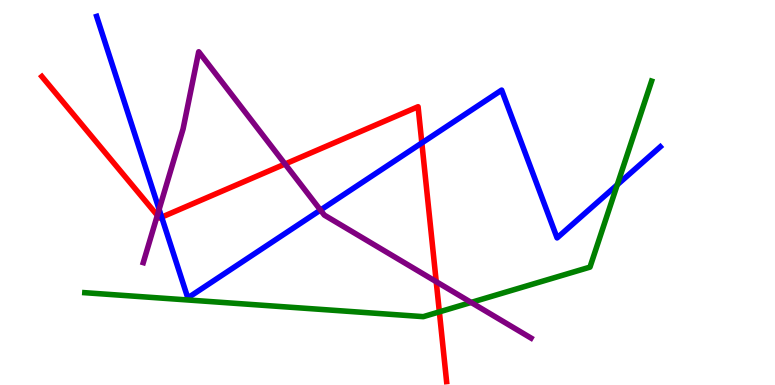[{'lines': ['blue', 'red'], 'intersections': [{'x': 2.09, 'y': 4.36}, {'x': 5.44, 'y': 6.29}]}, {'lines': ['green', 'red'], 'intersections': [{'x': 5.67, 'y': 1.9}]}, {'lines': ['purple', 'red'], 'intersections': [{'x': 2.03, 'y': 4.41}, {'x': 3.68, 'y': 5.74}, {'x': 5.63, 'y': 2.68}]}, {'lines': ['blue', 'green'], 'intersections': [{'x': 7.96, 'y': 5.2}]}, {'lines': ['blue', 'purple'], 'intersections': [{'x': 2.05, 'y': 4.56}, {'x': 4.13, 'y': 4.54}]}, {'lines': ['green', 'purple'], 'intersections': [{'x': 6.08, 'y': 2.14}]}]